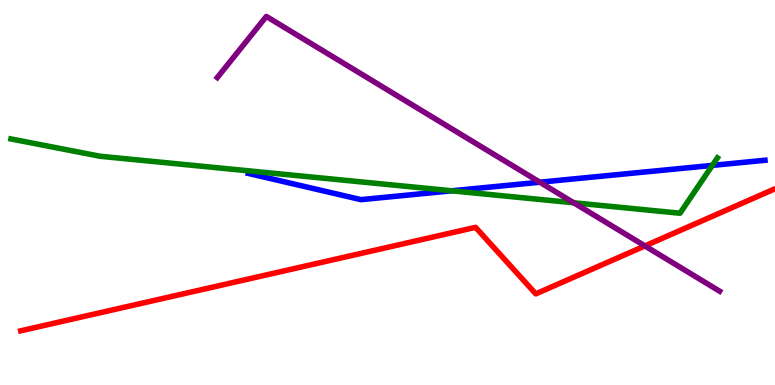[{'lines': ['blue', 'red'], 'intersections': []}, {'lines': ['green', 'red'], 'intersections': []}, {'lines': ['purple', 'red'], 'intersections': [{'x': 8.32, 'y': 3.61}]}, {'lines': ['blue', 'green'], 'intersections': [{'x': 5.83, 'y': 5.04}, {'x': 9.19, 'y': 5.7}]}, {'lines': ['blue', 'purple'], 'intersections': [{'x': 6.97, 'y': 5.27}]}, {'lines': ['green', 'purple'], 'intersections': [{'x': 7.4, 'y': 4.73}]}]